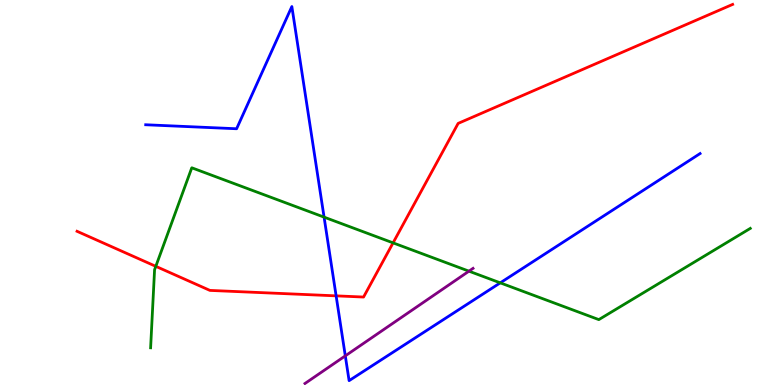[{'lines': ['blue', 'red'], 'intersections': [{'x': 4.34, 'y': 2.32}]}, {'lines': ['green', 'red'], 'intersections': [{'x': 2.01, 'y': 3.08}, {'x': 5.07, 'y': 3.69}]}, {'lines': ['purple', 'red'], 'intersections': []}, {'lines': ['blue', 'green'], 'intersections': [{'x': 4.18, 'y': 4.36}, {'x': 6.45, 'y': 2.65}]}, {'lines': ['blue', 'purple'], 'intersections': [{'x': 4.46, 'y': 0.757}]}, {'lines': ['green', 'purple'], 'intersections': [{'x': 6.05, 'y': 2.96}]}]